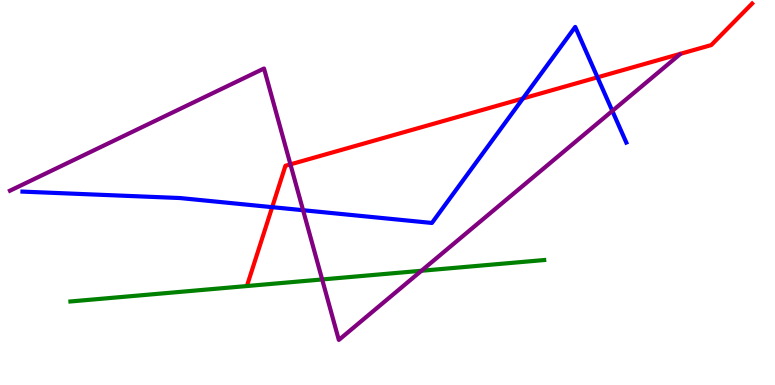[{'lines': ['blue', 'red'], 'intersections': [{'x': 3.51, 'y': 4.62}, {'x': 6.75, 'y': 7.44}, {'x': 7.71, 'y': 7.99}]}, {'lines': ['green', 'red'], 'intersections': []}, {'lines': ['purple', 'red'], 'intersections': [{'x': 3.75, 'y': 5.73}]}, {'lines': ['blue', 'green'], 'intersections': []}, {'lines': ['blue', 'purple'], 'intersections': [{'x': 3.91, 'y': 4.54}, {'x': 7.9, 'y': 7.12}]}, {'lines': ['green', 'purple'], 'intersections': [{'x': 4.16, 'y': 2.74}, {'x': 5.44, 'y': 2.97}]}]